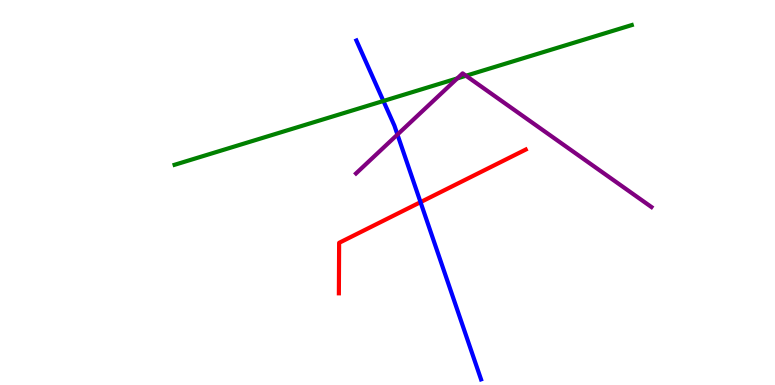[{'lines': ['blue', 'red'], 'intersections': [{'x': 5.43, 'y': 4.75}]}, {'lines': ['green', 'red'], 'intersections': []}, {'lines': ['purple', 'red'], 'intersections': []}, {'lines': ['blue', 'green'], 'intersections': [{'x': 4.95, 'y': 7.38}]}, {'lines': ['blue', 'purple'], 'intersections': [{'x': 5.13, 'y': 6.5}]}, {'lines': ['green', 'purple'], 'intersections': [{'x': 5.9, 'y': 7.96}, {'x': 6.01, 'y': 8.03}]}]